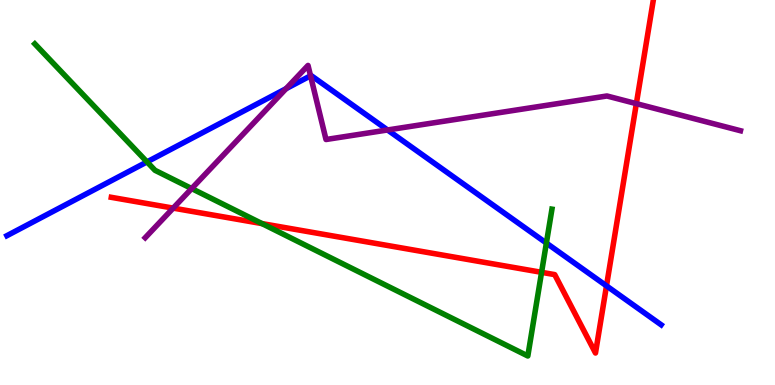[{'lines': ['blue', 'red'], 'intersections': [{'x': 7.83, 'y': 2.57}]}, {'lines': ['green', 'red'], 'intersections': [{'x': 3.38, 'y': 4.19}, {'x': 6.99, 'y': 2.93}]}, {'lines': ['purple', 'red'], 'intersections': [{'x': 2.23, 'y': 4.59}, {'x': 8.21, 'y': 7.31}]}, {'lines': ['blue', 'green'], 'intersections': [{'x': 1.9, 'y': 5.79}, {'x': 7.05, 'y': 3.69}]}, {'lines': ['blue', 'purple'], 'intersections': [{'x': 3.69, 'y': 7.7}, {'x': 4.01, 'y': 8.03}, {'x': 5.0, 'y': 6.62}]}, {'lines': ['green', 'purple'], 'intersections': [{'x': 2.47, 'y': 5.1}]}]